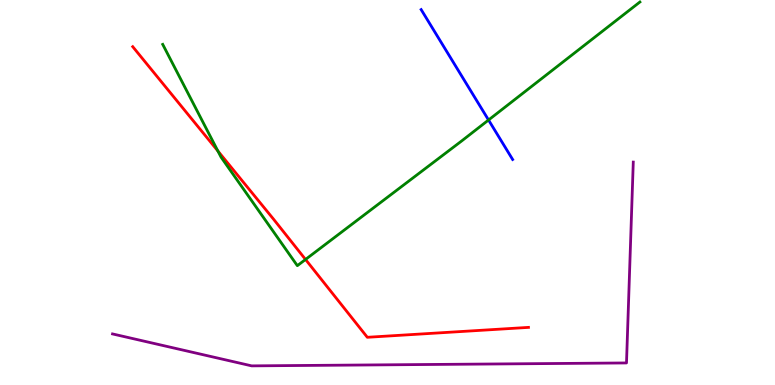[{'lines': ['blue', 'red'], 'intersections': []}, {'lines': ['green', 'red'], 'intersections': [{'x': 2.81, 'y': 6.08}, {'x': 3.94, 'y': 3.26}]}, {'lines': ['purple', 'red'], 'intersections': []}, {'lines': ['blue', 'green'], 'intersections': [{'x': 6.3, 'y': 6.88}]}, {'lines': ['blue', 'purple'], 'intersections': []}, {'lines': ['green', 'purple'], 'intersections': []}]